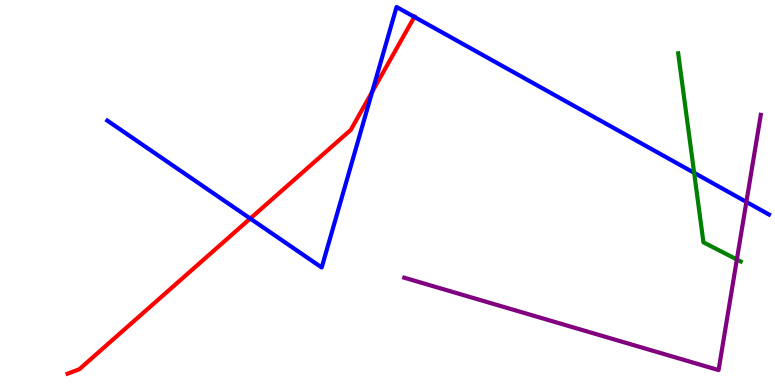[{'lines': ['blue', 'red'], 'intersections': [{'x': 3.23, 'y': 4.32}, {'x': 4.8, 'y': 7.61}, {'x': 5.35, 'y': 9.56}]}, {'lines': ['green', 'red'], 'intersections': []}, {'lines': ['purple', 'red'], 'intersections': []}, {'lines': ['blue', 'green'], 'intersections': [{'x': 8.96, 'y': 5.51}]}, {'lines': ['blue', 'purple'], 'intersections': [{'x': 9.63, 'y': 4.76}]}, {'lines': ['green', 'purple'], 'intersections': [{'x': 9.51, 'y': 3.26}]}]